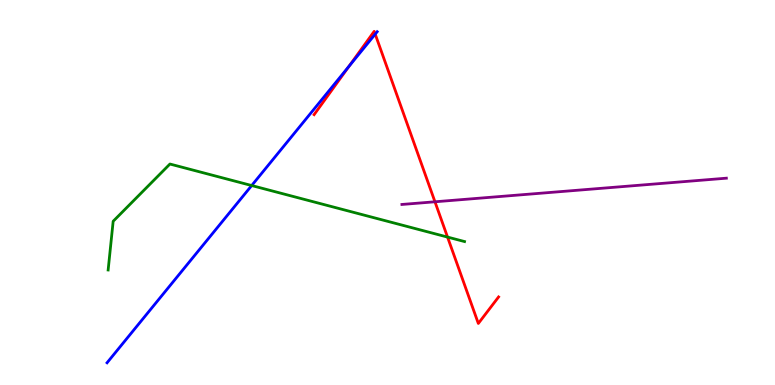[{'lines': ['blue', 'red'], 'intersections': [{'x': 4.5, 'y': 8.28}, {'x': 4.84, 'y': 9.11}]}, {'lines': ['green', 'red'], 'intersections': [{'x': 5.77, 'y': 3.84}]}, {'lines': ['purple', 'red'], 'intersections': [{'x': 5.61, 'y': 4.76}]}, {'lines': ['blue', 'green'], 'intersections': [{'x': 3.25, 'y': 5.18}]}, {'lines': ['blue', 'purple'], 'intersections': []}, {'lines': ['green', 'purple'], 'intersections': []}]